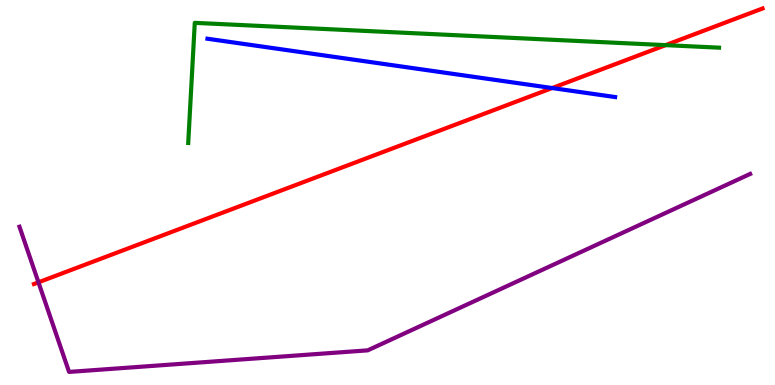[{'lines': ['blue', 'red'], 'intersections': [{'x': 7.12, 'y': 7.71}]}, {'lines': ['green', 'red'], 'intersections': [{'x': 8.59, 'y': 8.83}]}, {'lines': ['purple', 'red'], 'intersections': [{'x': 0.496, 'y': 2.67}]}, {'lines': ['blue', 'green'], 'intersections': []}, {'lines': ['blue', 'purple'], 'intersections': []}, {'lines': ['green', 'purple'], 'intersections': []}]